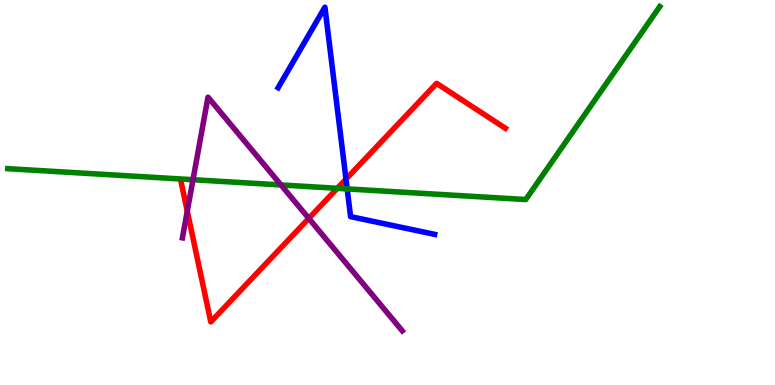[{'lines': ['blue', 'red'], 'intersections': [{'x': 4.46, 'y': 5.35}]}, {'lines': ['green', 'red'], 'intersections': [{'x': 4.35, 'y': 5.11}]}, {'lines': ['purple', 'red'], 'intersections': [{'x': 2.42, 'y': 4.52}, {'x': 3.98, 'y': 4.33}]}, {'lines': ['blue', 'green'], 'intersections': [{'x': 4.48, 'y': 5.09}]}, {'lines': ['blue', 'purple'], 'intersections': []}, {'lines': ['green', 'purple'], 'intersections': [{'x': 2.49, 'y': 5.33}, {'x': 3.63, 'y': 5.2}]}]